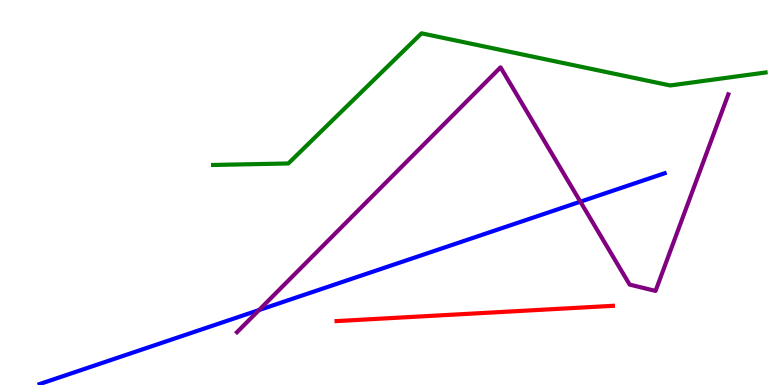[{'lines': ['blue', 'red'], 'intersections': []}, {'lines': ['green', 'red'], 'intersections': []}, {'lines': ['purple', 'red'], 'intersections': []}, {'lines': ['blue', 'green'], 'intersections': []}, {'lines': ['blue', 'purple'], 'intersections': [{'x': 3.34, 'y': 1.95}, {'x': 7.49, 'y': 4.76}]}, {'lines': ['green', 'purple'], 'intersections': []}]